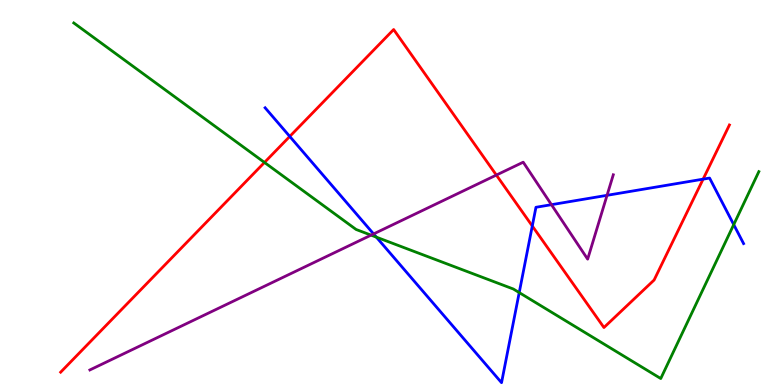[{'lines': ['blue', 'red'], 'intersections': [{'x': 3.74, 'y': 6.46}, {'x': 6.87, 'y': 4.13}, {'x': 9.07, 'y': 5.35}]}, {'lines': ['green', 'red'], 'intersections': [{'x': 3.41, 'y': 5.78}]}, {'lines': ['purple', 'red'], 'intersections': [{'x': 6.4, 'y': 5.45}]}, {'lines': ['blue', 'green'], 'intersections': [{'x': 4.86, 'y': 3.84}, {'x': 6.7, 'y': 2.4}, {'x': 9.47, 'y': 4.17}]}, {'lines': ['blue', 'purple'], 'intersections': [{'x': 4.82, 'y': 3.92}, {'x': 7.12, 'y': 4.68}, {'x': 7.83, 'y': 4.93}]}, {'lines': ['green', 'purple'], 'intersections': [{'x': 4.79, 'y': 3.89}]}]